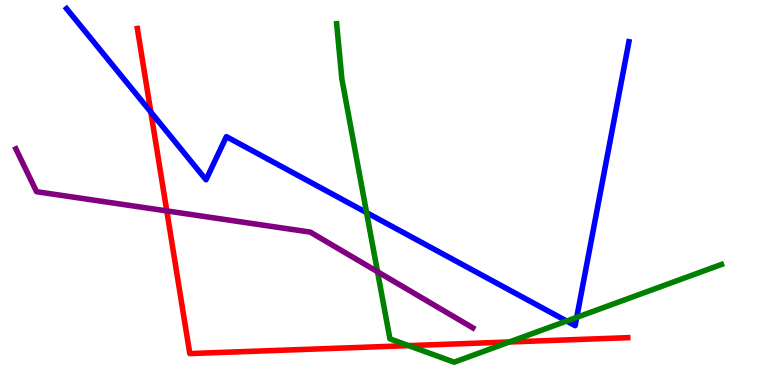[{'lines': ['blue', 'red'], 'intersections': [{'x': 1.95, 'y': 7.09}]}, {'lines': ['green', 'red'], 'intersections': [{'x': 5.27, 'y': 1.02}, {'x': 6.57, 'y': 1.12}]}, {'lines': ['purple', 'red'], 'intersections': [{'x': 2.15, 'y': 4.52}]}, {'lines': ['blue', 'green'], 'intersections': [{'x': 4.73, 'y': 4.48}, {'x': 7.31, 'y': 1.66}, {'x': 7.44, 'y': 1.76}]}, {'lines': ['blue', 'purple'], 'intersections': []}, {'lines': ['green', 'purple'], 'intersections': [{'x': 4.87, 'y': 2.94}]}]